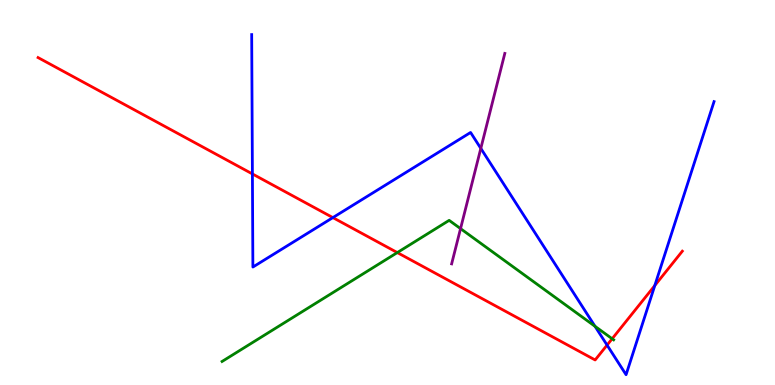[{'lines': ['blue', 'red'], 'intersections': [{'x': 3.26, 'y': 5.48}, {'x': 4.3, 'y': 4.35}, {'x': 7.83, 'y': 1.04}, {'x': 8.45, 'y': 2.58}]}, {'lines': ['green', 'red'], 'intersections': [{'x': 5.13, 'y': 3.44}, {'x': 7.9, 'y': 1.2}]}, {'lines': ['purple', 'red'], 'intersections': []}, {'lines': ['blue', 'green'], 'intersections': [{'x': 7.68, 'y': 1.52}]}, {'lines': ['blue', 'purple'], 'intersections': [{'x': 6.2, 'y': 6.15}]}, {'lines': ['green', 'purple'], 'intersections': [{'x': 5.94, 'y': 4.06}]}]